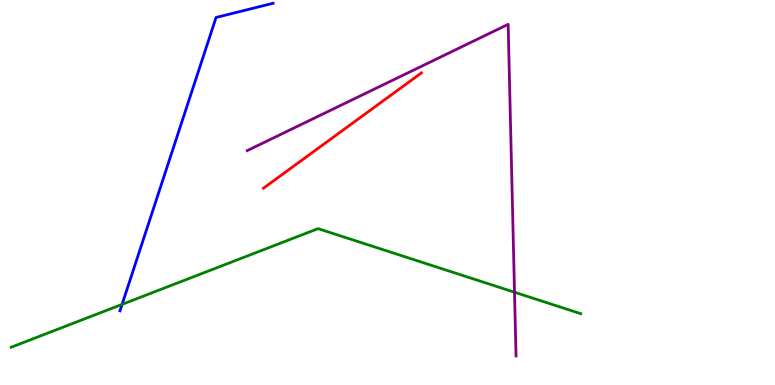[{'lines': ['blue', 'red'], 'intersections': []}, {'lines': ['green', 'red'], 'intersections': []}, {'lines': ['purple', 'red'], 'intersections': []}, {'lines': ['blue', 'green'], 'intersections': [{'x': 1.58, 'y': 2.09}]}, {'lines': ['blue', 'purple'], 'intersections': []}, {'lines': ['green', 'purple'], 'intersections': [{'x': 6.64, 'y': 2.41}]}]